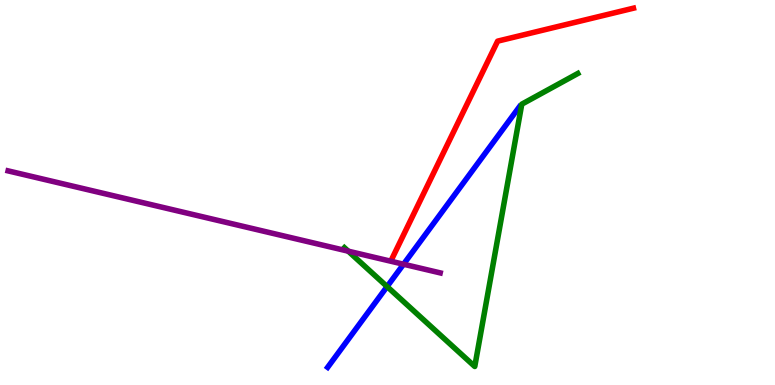[{'lines': ['blue', 'red'], 'intersections': []}, {'lines': ['green', 'red'], 'intersections': []}, {'lines': ['purple', 'red'], 'intersections': []}, {'lines': ['blue', 'green'], 'intersections': [{'x': 4.99, 'y': 2.56}]}, {'lines': ['blue', 'purple'], 'intersections': [{'x': 5.21, 'y': 3.14}]}, {'lines': ['green', 'purple'], 'intersections': [{'x': 4.49, 'y': 3.48}]}]